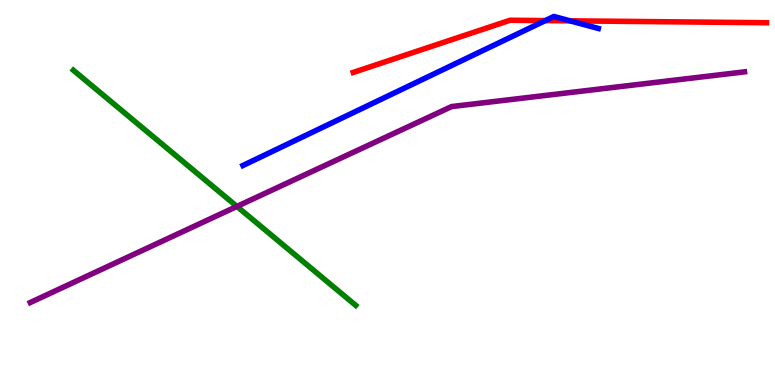[{'lines': ['blue', 'red'], 'intersections': [{'x': 7.04, 'y': 9.46}, {'x': 7.36, 'y': 9.46}]}, {'lines': ['green', 'red'], 'intersections': []}, {'lines': ['purple', 'red'], 'intersections': []}, {'lines': ['blue', 'green'], 'intersections': []}, {'lines': ['blue', 'purple'], 'intersections': []}, {'lines': ['green', 'purple'], 'intersections': [{'x': 3.06, 'y': 4.64}]}]